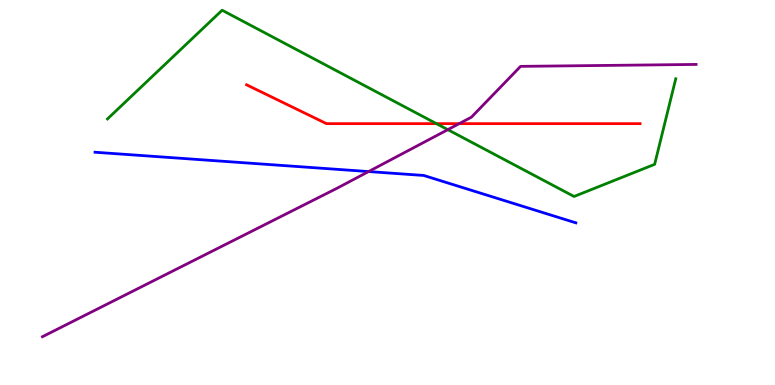[{'lines': ['blue', 'red'], 'intersections': []}, {'lines': ['green', 'red'], 'intersections': [{'x': 5.63, 'y': 6.79}]}, {'lines': ['purple', 'red'], 'intersections': [{'x': 5.93, 'y': 6.79}]}, {'lines': ['blue', 'green'], 'intersections': []}, {'lines': ['blue', 'purple'], 'intersections': [{'x': 4.76, 'y': 5.54}]}, {'lines': ['green', 'purple'], 'intersections': [{'x': 5.78, 'y': 6.63}]}]